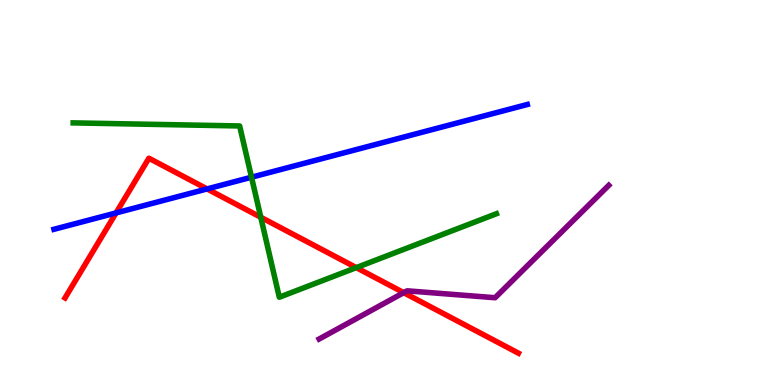[{'lines': ['blue', 'red'], 'intersections': [{'x': 1.5, 'y': 4.47}, {'x': 2.67, 'y': 5.09}]}, {'lines': ['green', 'red'], 'intersections': [{'x': 3.36, 'y': 4.36}, {'x': 4.6, 'y': 3.05}]}, {'lines': ['purple', 'red'], 'intersections': [{'x': 5.21, 'y': 2.4}]}, {'lines': ['blue', 'green'], 'intersections': [{'x': 3.25, 'y': 5.4}]}, {'lines': ['blue', 'purple'], 'intersections': []}, {'lines': ['green', 'purple'], 'intersections': []}]